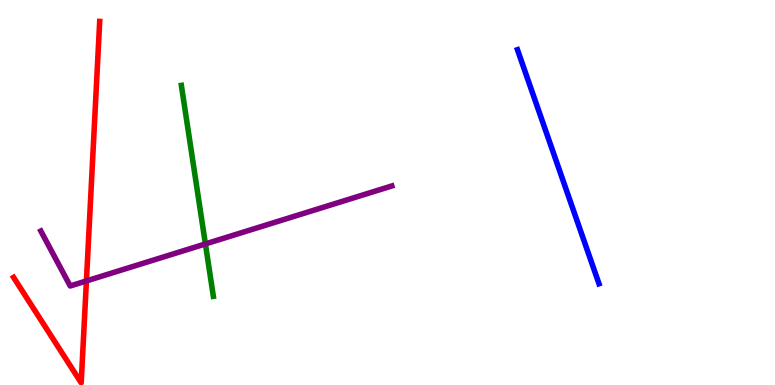[{'lines': ['blue', 'red'], 'intersections': []}, {'lines': ['green', 'red'], 'intersections': []}, {'lines': ['purple', 'red'], 'intersections': [{'x': 1.11, 'y': 2.7}]}, {'lines': ['blue', 'green'], 'intersections': []}, {'lines': ['blue', 'purple'], 'intersections': []}, {'lines': ['green', 'purple'], 'intersections': [{'x': 2.65, 'y': 3.66}]}]